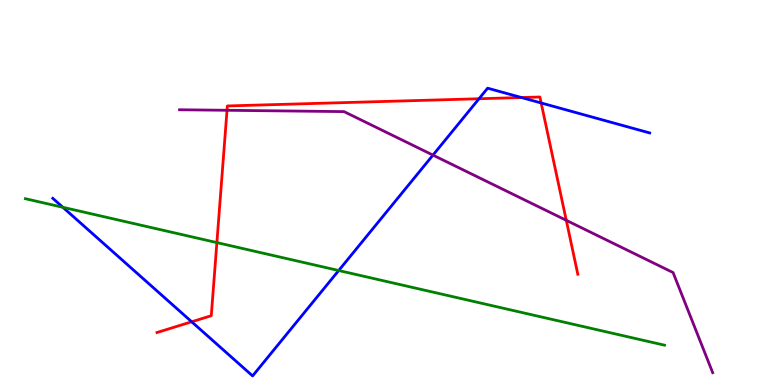[{'lines': ['blue', 'red'], 'intersections': [{'x': 2.47, 'y': 1.64}, {'x': 6.18, 'y': 7.44}, {'x': 6.73, 'y': 7.47}, {'x': 6.98, 'y': 7.33}]}, {'lines': ['green', 'red'], 'intersections': [{'x': 2.8, 'y': 3.7}]}, {'lines': ['purple', 'red'], 'intersections': [{'x': 2.93, 'y': 7.14}, {'x': 7.31, 'y': 4.28}]}, {'lines': ['blue', 'green'], 'intersections': [{'x': 0.811, 'y': 4.62}, {'x': 4.37, 'y': 2.97}]}, {'lines': ['blue', 'purple'], 'intersections': [{'x': 5.59, 'y': 5.97}]}, {'lines': ['green', 'purple'], 'intersections': []}]